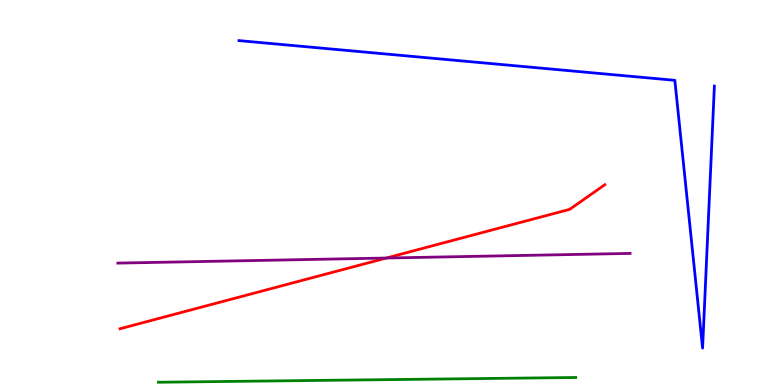[{'lines': ['blue', 'red'], 'intersections': []}, {'lines': ['green', 'red'], 'intersections': []}, {'lines': ['purple', 'red'], 'intersections': [{'x': 4.99, 'y': 3.3}]}, {'lines': ['blue', 'green'], 'intersections': []}, {'lines': ['blue', 'purple'], 'intersections': []}, {'lines': ['green', 'purple'], 'intersections': []}]